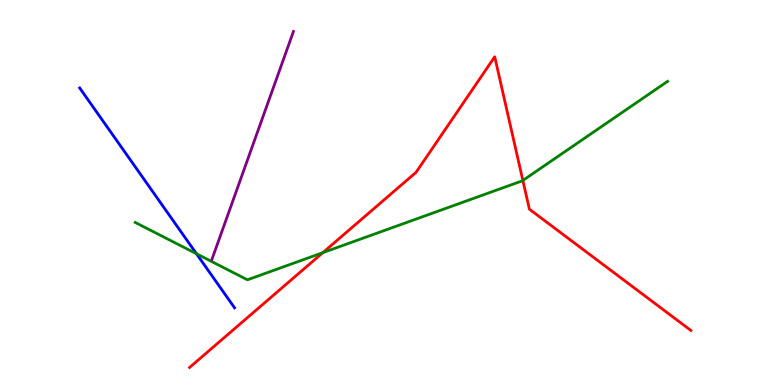[{'lines': ['blue', 'red'], 'intersections': []}, {'lines': ['green', 'red'], 'intersections': [{'x': 4.17, 'y': 3.44}, {'x': 6.75, 'y': 5.31}]}, {'lines': ['purple', 'red'], 'intersections': []}, {'lines': ['blue', 'green'], 'intersections': [{'x': 2.54, 'y': 3.41}]}, {'lines': ['blue', 'purple'], 'intersections': []}, {'lines': ['green', 'purple'], 'intersections': []}]